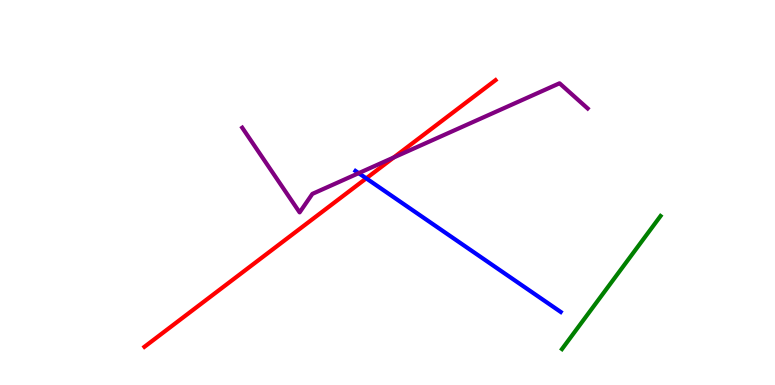[{'lines': ['blue', 'red'], 'intersections': [{'x': 4.73, 'y': 5.37}]}, {'lines': ['green', 'red'], 'intersections': []}, {'lines': ['purple', 'red'], 'intersections': [{'x': 5.08, 'y': 5.91}]}, {'lines': ['blue', 'green'], 'intersections': []}, {'lines': ['blue', 'purple'], 'intersections': [{'x': 4.63, 'y': 5.5}]}, {'lines': ['green', 'purple'], 'intersections': []}]